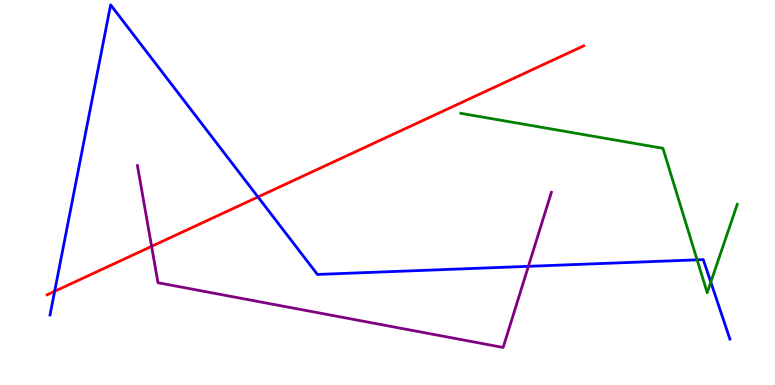[{'lines': ['blue', 'red'], 'intersections': [{'x': 0.705, 'y': 2.43}, {'x': 3.33, 'y': 4.88}]}, {'lines': ['green', 'red'], 'intersections': []}, {'lines': ['purple', 'red'], 'intersections': [{'x': 1.96, 'y': 3.6}]}, {'lines': ['blue', 'green'], 'intersections': [{'x': 9.0, 'y': 3.25}, {'x': 9.17, 'y': 2.67}]}, {'lines': ['blue', 'purple'], 'intersections': [{'x': 6.82, 'y': 3.08}]}, {'lines': ['green', 'purple'], 'intersections': []}]